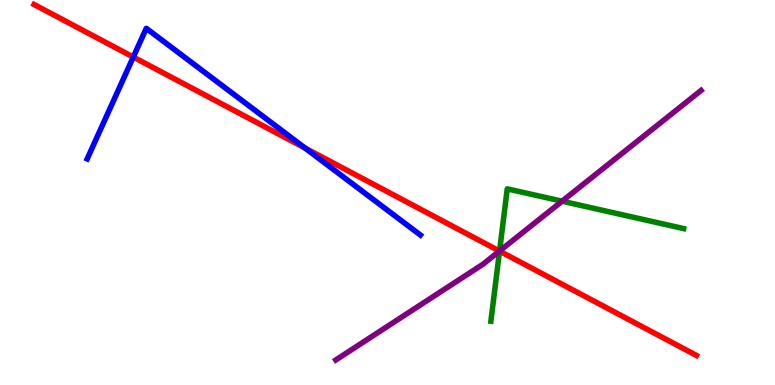[{'lines': ['blue', 'red'], 'intersections': [{'x': 1.72, 'y': 8.52}, {'x': 3.94, 'y': 6.15}]}, {'lines': ['green', 'red'], 'intersections': [{'x': 6.45, 'y': 3.48}]}, {'lines': ['purple', 'red'], 'intersections': [{'x': 6.44, 'y': 3.48}]}, {'lines': ['blue', 'green'], 'intersections': []}, {'lines': ['blue', 'purple'], 'intersections': []}, {'lines': ['green', 'purple'], 'intersections': [{'x': 6.45, 'y': 3.48}, {'x': 7.25, 'y': 4.77}]}]